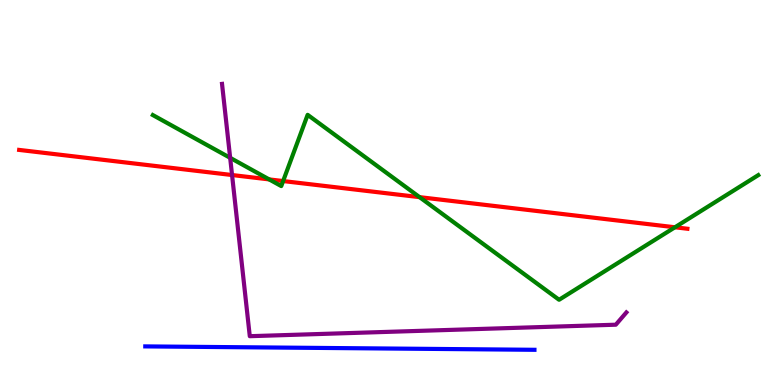[{'lines': ['blue', 'red'], 'intersections': []}, {'lines': ['green', 'red'], 'intersections': [{'x': 3.47, 'y': 5.34}, {'x': 3.65, 'y': 5.3}, {'x': 5.41, 'y': 4.88}, {'x': 8.71, 'y': 4.1}]}, {'lines': ['purple', 'red'], 'intersections': [{'x': 2.99, 'y': 5.45}]}, {'lines': ['blue', 'green'], 'intersections': []}, {'lines': ['blue', 'purple'], 'intersections': []}, {'lines': ['green', 'purple'], 'intersections': [{'x': 2.97, 'y': 5.9}]}]